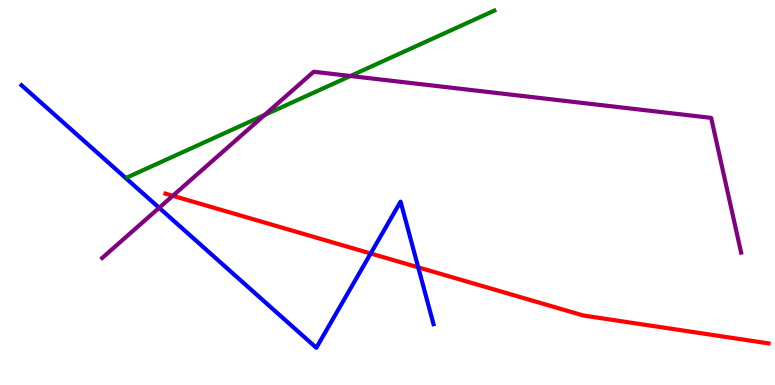[{'lines': ['blue', 'red'], 'intersections': [{'x': 4.78, 'y': 3.42}, {'x': 5.4, 'y': 3.06}]}, {'lines': ['green', 'red'], 'intersections': []}, {'lines': ['purple', 'red'], 'intersections': [{'x': 2.23, 'y': 4.91}]}, {'lines': ['blue', 'green'], 'intersections': []}, {'lines': ['blue', 'purple'], 'intersections': [{'x': 2.05, 'y': 4.6}]}, {'lines': ['green', 'purple'], 'intersections': [{'x': 3.41, 'y': 7.01}, {'x': 4.52, 'y': 8.03}]}]